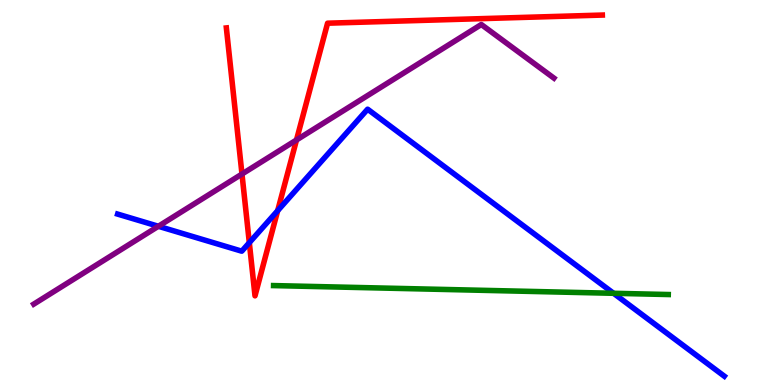[{'lines': ['blue', 'red'], 'intersections': [{'x': 3.22, 'y': 3.7}, {'x': 3.58, 'y': 4.53}]}, {'lines': ['green', 'red'], 'intersections': []}, {'lines': ['purple', 'red'], 'intersections': [{'x': 3.12, 'y': 5.48}, {'x': 3.83, 'y': 6.36}]}, {'lines': ['blue', 'green'], 'intersections': [{'x': 7.92, 'y': 2.38}]}, {'lines': ['blue', 'purple'], 'intersections': [{'x': 2.04, 'y': 4.12}]}, {'lines': ['green', 'purple'], 'intersections': []}]